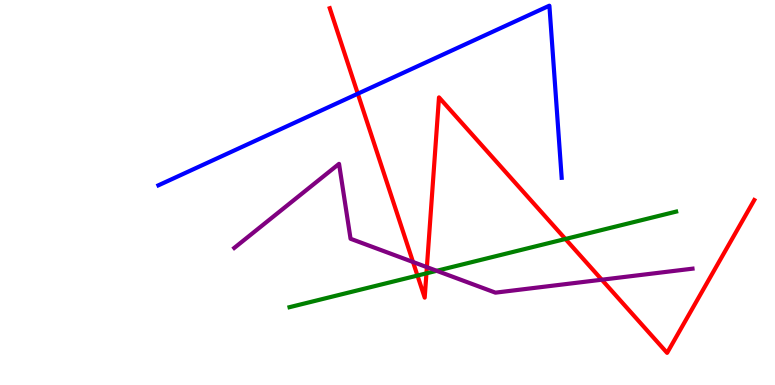[{'lines': ['blue', 'red'], 'intersections': [{'x': 4.62, 'y': 7.57}]}, {'lines': ['green', 'red'], 'intersections': [{'x': 5.39, 'y': 2.84}, {'x': 5.5, 'y': 2.9}, {'x': 7.3, 'y': 3.79}]}, {'lines': ['purple', 'red'], 'intersections': [{'x': 5.33, 'y': 3.2}, {'x': 5.51, 'y': 3.06}, {'x': 7.77, 'y': 2.73}]}, {'lines': ['blue', 'green'], 'intersections': []}, {'lines': ['blue', 'purple'], 'intersections': []}, {'lines': ['green', 'purple'], 'intersections': [{'x': 5.63, 'y': 2.97}]}]